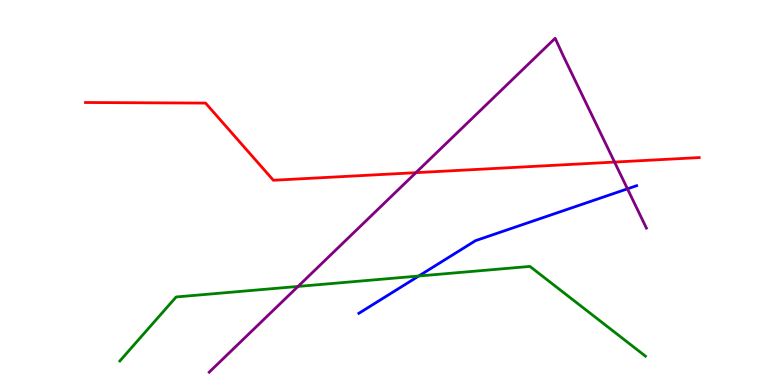[{'lines': ['blue', 'red'], 'intersections': []}, {'lines': ['green', 'red'], 'intersections': []}, {'lines': ['purple', 'red'], 'intersections': [{'x': 5.37, 'y': 5.52}, {'x': 7.93, 'y': 5.79}]}, {'lines': ['blue', 'green'], 'intersections': [{'x': 5.4, 'y': 2.83}]}, {'lines': ['blue', 'purple'], 'intersections': [{'x': 8.1, 'y': 5.1}]}, {'lines': ['green', 'purple'], 'intersections': [{'x': 3.85, 'y': 2.56}]}]